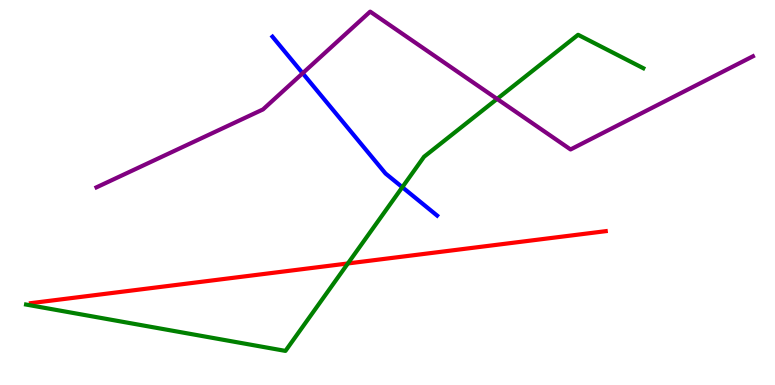[{'lines': ['blue', 'red'], 'intersections': []}, {'lines': ['green', 'red'], 'intersections': [{'x': 4.49, 'y': 3.16}]}, {'lines': ['purple', 'red'], 'intersections': []}, {'lines': ['blue', 'green'], 'intersections': [{'x': 5.19, 'y': 5.14}]}, {'lines': ['blue', 'purple'], 'intersections': [{'x': 3.91, 'y': 8.1}]}, {'lines': ['green', 'purple'], 'intersections': [{'x': 6.41, 'y': 7.43}]}]